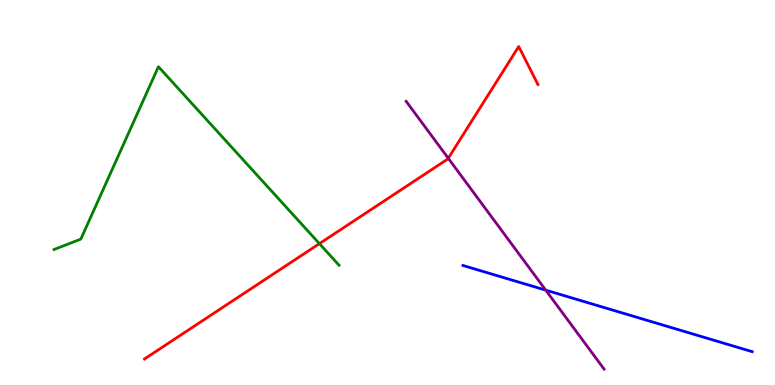[{'lines': ['blue', 'red'], 'intersections': []}, {'lines': ['green', 'red'], 'intersections': [{'x': 4.12, 'y': 3.67}]}, {'lines': ['purple', 'red'], 'intersections': [{'x': 5.78, 'y': 5.89}]}, {'lines': ['blue', 'green'], 'intersections': []}, {'lines': ['blue', 'purple'], 'intersections': [{'x': 7.04, 'y': 2.46}]}, {'lines': ['green', 'purple'], 'intersections': []}]